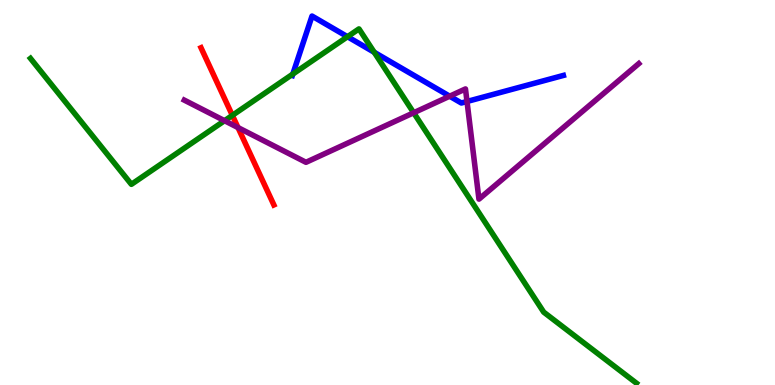[{'lines': ['blue', 'red'], 'intersections': []}, {'lines': ['green', 'red'], 'intersections': [{'x': 3.0, 'y': 7.0}]}, {'lines': ['purple', 'red'], 'intersections': [{'x': 3.07, 'y': 6.69}]}, {'lines': ['blue', 'green'], 'intersections': [{'x': 3.78, 'y': 8.08}, {'x': 4.48, 'y': 9.05}, {'x': 4.83, 'y': 8.64}]}, {'lines': ['blue', 'purple'], 'intersections': [{'x': 5.8, 'y': 7.5}, {'x': 6.03, 'y': 7.36}]}, {'lines': ['green', 'purple'], 'intersections': [{'x': 2.9, 'y': 6.86}, {'x': 5.34, 'y': 7.07}]}]